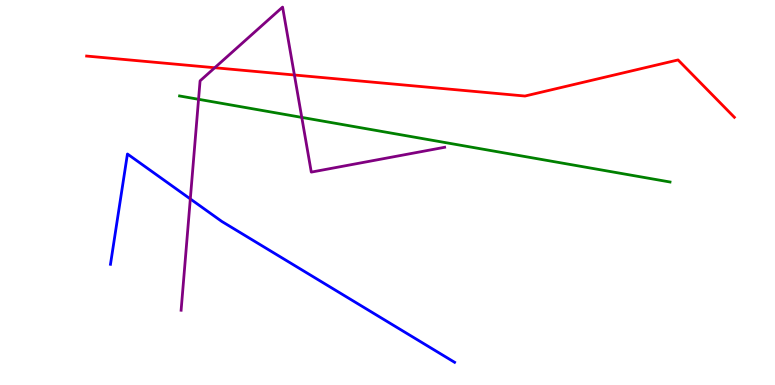[{'lines': ['blue', 'red'], 'intersections': []}, {'lines': ['green', 'red'], 'intersections': []}, {'lines': ['purple', 'red'], 'intersections': [{'x': 2.77, 'y': 8.24}, {'x': 3.8, 'y': 8.05}]}, {'lines': ['blue', 'green'], 'intersections': []}, {'lines': ['blue', 'purple'], 'intersections': [{'x': 2.46, 'y': 4.83}]}, {'lines': ['green', 'purple'], 'intersections': [{'x': 2.56, 'y': 7.42}, {'x': 3.89, 'y': 6.95}]}]